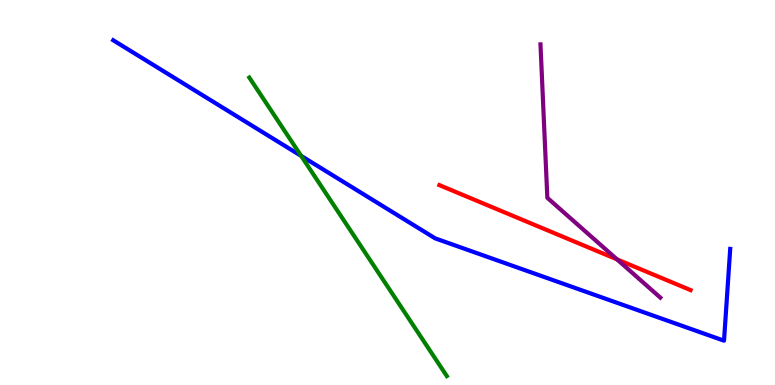[{'lines': ['blue', 'red'], 'intersections': []}, {'lines': ['green', 'red'], 'intersections': []}, {'lines': ['purple', 'red'], 'intersections': [{'x': 7.96, 'y': 3.26}]}, {'lines': ['blue', 'green'], 'intersections': [{'x': 3.89, 'y': 5.95}]}, {'lines': ['blue', 'purple'], 'intersections': []}, {'lines': ['green', 'purple'], 'intersections': []}]